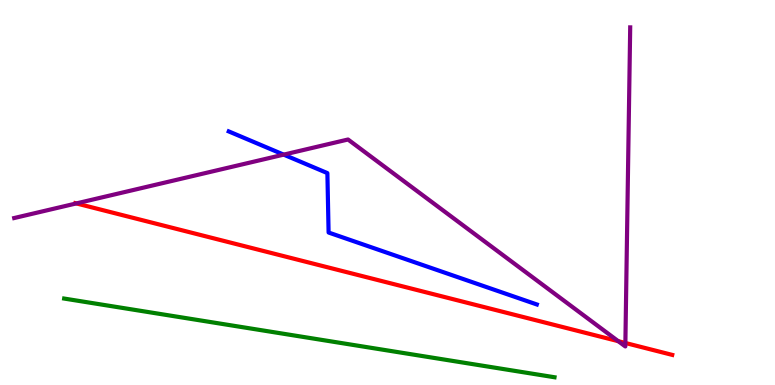[{'lines': ['blue', 'red'], 'intersections': []}, {'lines': ['green', 'red'], 'intersections': []}, {'lines': ['purple', 'red'], 'intersections': [{'x': 0.985, 'y': 4.72}, {'x': 7.98, 'y': 1.14}, {'x': 8.07, 'y': 1.09}]}, {'lines': ['blue', 'green'], 'intersections': []}, {'lines': ['blue', 'purple'], 'intersections': [{'x': 3.66, 'y': 5.98}]}, {'lines': ['green', 'purple'], 'intersections': []}]